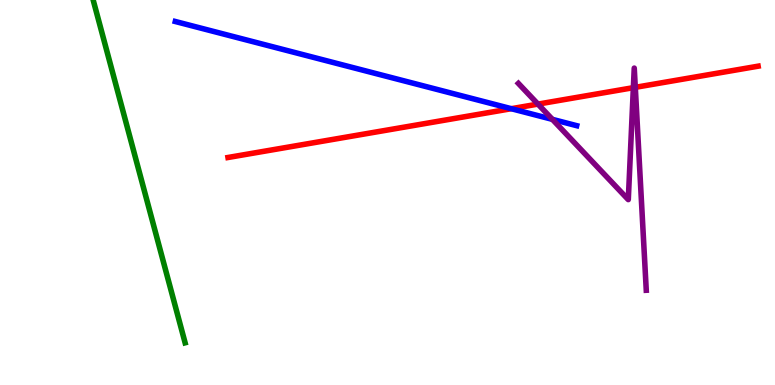[{'lines': ['blue', 'red'], 'intersections': [{'x': 6.6, 'y': 7.18}]}, {'lines': ['green', 'red'], 'intersections': []}, {'lines': ['purple', 'red'], 'intersections': [{'x': 6.94, 'y': 7.3}, {'x': 8.17, 'y': 7.72}, {'x': 8.2, 'y': 7.73}]}, {'lines': ['blue', 'green'], 'intersections': []}, {'lines': ['blue', 'purple'], 'intersections': [{'x': 7.13, 'y': 6.9}]}, {'lines': ['green', 'purple'], 'intersections': []}]